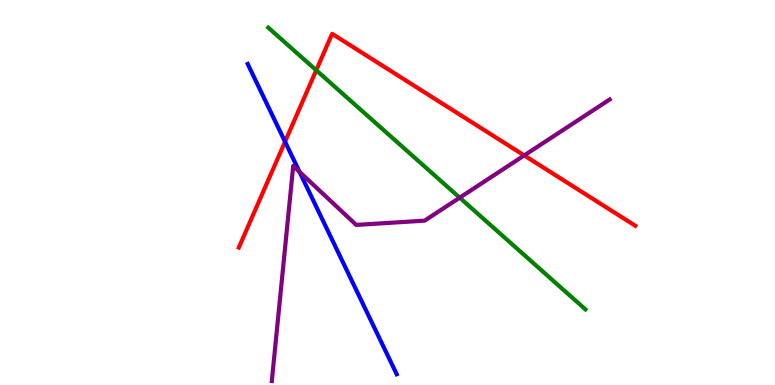[{'lines': ['blue', 'red'], 'intersections': [{'x': 3.68, 'y': 6.32}]}, {'lines': ['green', 'red'], 'intersections': [{'x': 4.08, 'y': 8.18}]}, {'lines': ['purple', 'red'], 'intersections': [{'x': 6.76, 'y': 5.96}]}, {'lines': ['blue', 'green'], 'intersections': []}, {'lines': ['blue', 'purple'], 'intersections': [{'x': 3.86, 'y': 5.54}]}, {'lines': ['green', 'purple'], 'intersections': [{'x': 5.93, 'y': 4.87}]}]